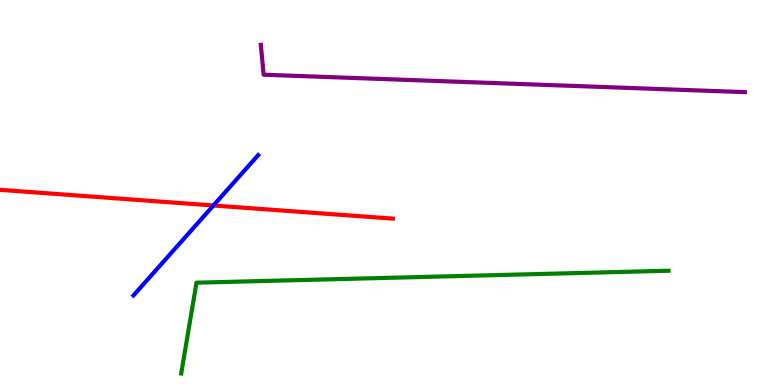[{'lines': ['blue', 'red'], 'intersections': [{'x': 2.75, 'y': 4.66}]}, {'lines': ['green', 'red'], 'intersections': []}, {'lines': ['purple', 'red'], 'intersections': []}, {'lines': ['blue', 'green'], 'intersections': []}, {'lines': ['blue', 'purple'], 'intersections': []}, {'lines': ['green', 'purple'], 'intersections': []}]